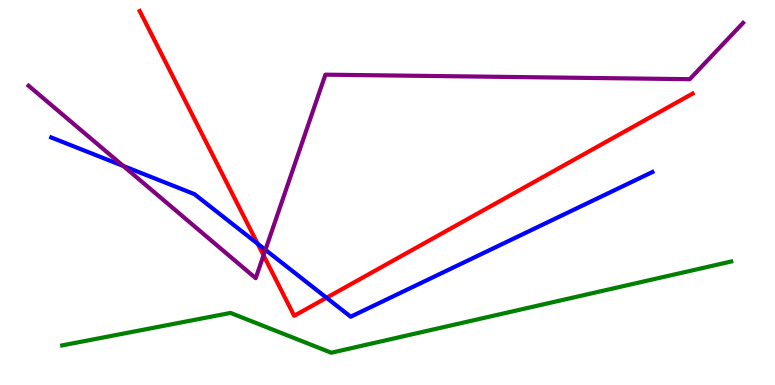[{'lines': ['blue', 'red'], 'intersections': [{'x': 3.32, 'y': 3.67}, {'x': 4.21, 'y': 2.27}]}, {'lines': ['green', 'red'], 'intersections': []}, {'lines': ['purple', 'red'], 'intersections': [{'x': 3.4, 'y': 3.37}]}, {'lines': ['blue', 'green'], 'intersections': []}, {'lines': ['blue', 'purple'], 'intersections': [{'x': 1.59, 'y': 5.69}, {'x': 3.42, 'y': 3.51}]}, {'lines': ['green', 'purple'], 'intersections': []}]